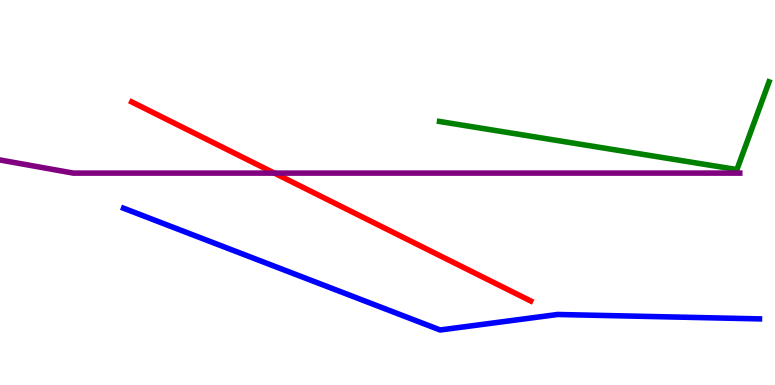[{'lines': ['blue', 'red'], 'intersections': []}, {'lines': ['green', 'red'], 'intersections': []}, {'lines': ['purple', 'red'], 'intersections': [{'x': 3.54, 'y': 5.5}]}, {'lines': ['blue', 'green'], 'intersections': []}, {'lines': ['blue', 'purple'], 'intersections': []}, {'lines': ['green', 'purple'], 'intersections': []}]